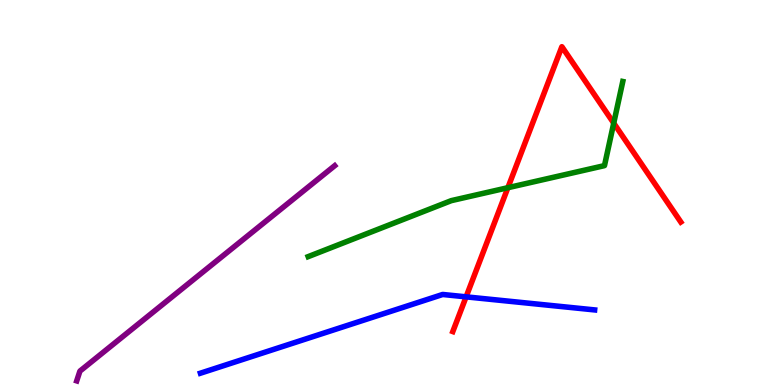[{'lines': ['blue', 'red'], 'intersections': [{'x': 6.01, 'y': 2.29}]}, {'lines': ['green', 'red'], 'intersections': [{'x': 6.55, 'y': 5.12}, {'x': 7.92, 'y': 6.8}]}, {'lines': ['purple', 'red'], 'intersections': []}, {'lines': ['blue', 'green'], 'intersections': []}, {'lines': ['blue', 'purple'], 'intersections': []}, {'lines': ['green', 'purple'], 'intersections': []}]